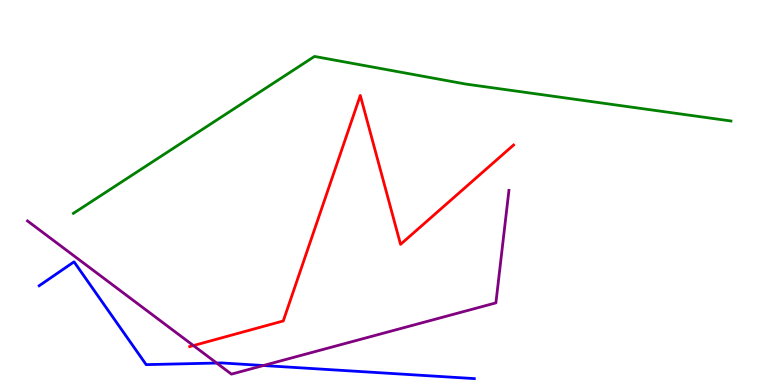[{'lines': ['blue', 'red'], 'intersections': []}, {'lines': ['green', 'red'], 'intersections': []}, {'lines': ['purple', 'red'], 'intersections': [{'x': 2.5, 'y': 1.02}]}, {'lines': ['blue', 'green'], 'intersections': []}, {'lines': ['blue', 'purple'], 'intersections': [{'x': 2.8, 'y': 0.57}, {'x': 3.4, 'y': 0.506}]}, {'lines': ['green', 'purple'], 'intersections': []}]